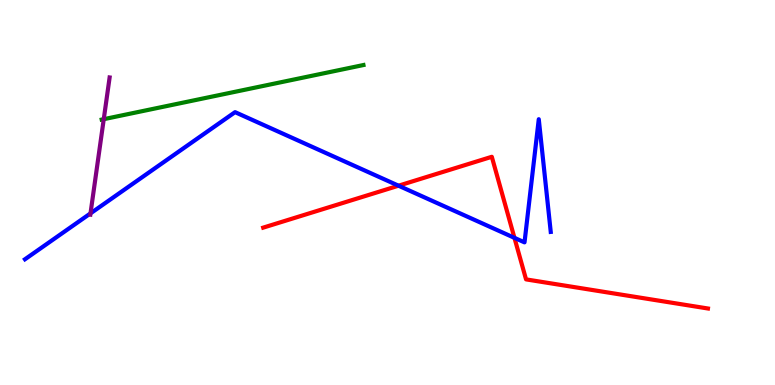[{'lines': ['blue', 'red'], 'intersections': [{'x': 5.14, 'y': 5.18}, {'x': 6.64, 'y': 3.82}]}, {'lines': ['green', 'red'], 'intersections': []}, {'lines': ['purple', 'red'], 'intersections': []}, {'lines': ['blue', 'green'], 'intersections': []}, {'lines': ['blue', 'purple'], 'intersections': [{'x': 1.17, 'y': 4.46}]}, {'lines': ['green', 'purple'], 'intersections': [{'x': 1.34, 'y': 6.9}]}]